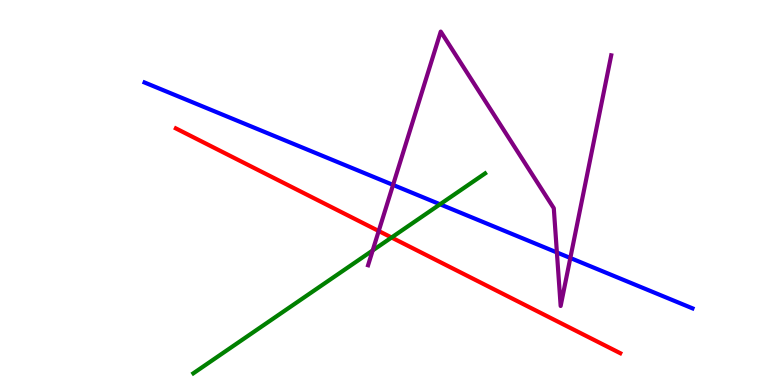[{'lines': ['blue', 'red'], 'intersections': []}, {'lines': ['green', 'red'], 'intersections': [{'x': 5.05, 'y': 3.83}]}, {'lines': ['purple', 'red'], 'intersections': [{'x': 4.89, 'y': 4.0}]}, {'lines': ['blue', 'green'], 'intersections': [{'x': 5.68, 'y': 4.69}]}, {'lines': ['blue', 'purple'], 'intersections': [{'x': 5.07, 'y': 5.2}, {'x': 7.19, 'y': 3.44}, {'x': 7.36, 'y': 3.3}]}, {'lines': ['green', 'purple'], 'intersections': [{'x': 4.81, 'y': 3.5}]}]